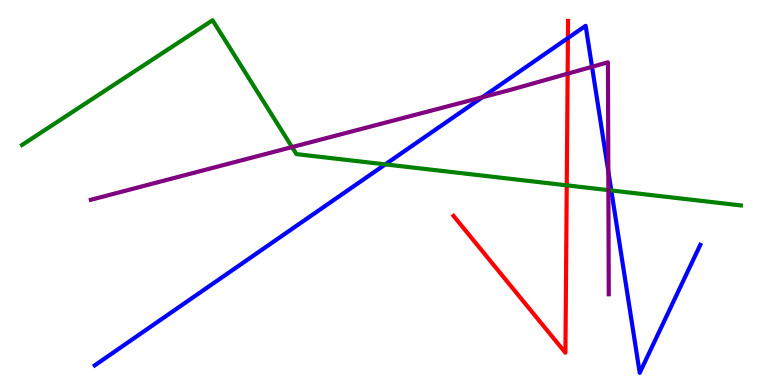[{'lines': ['blue', 'red'], 'intersections': [{'x': 7.33, 'y': 9.01}]}, {'lines': ['green', 'red'], 'intersections': [{'x': 7.31, 'y': 5.19}]}, {'lines': ['purple', 'red'], 'intersections': [{'x': 7.32, 'y': 8.09}]}, {'lines': ['blue', 'green'], 'intersections': [{'x': 4.97, 'y': 5.73}, {'x': 7.89, 'y': 5.05}]}, {'lines': ['blue', 'purple'], 'intersections': [{'x': 6.22, 'y': 7.47}, {'x': 7.64, 'y': 8.26}, {'x': 7.85, 'y': 5.55}]}, {'lines': ['green', 'purple'], 'intersections': [{'x': 3.77, 'y': 6.18}, {'x': 7.85, 'y': 5.06}]}]